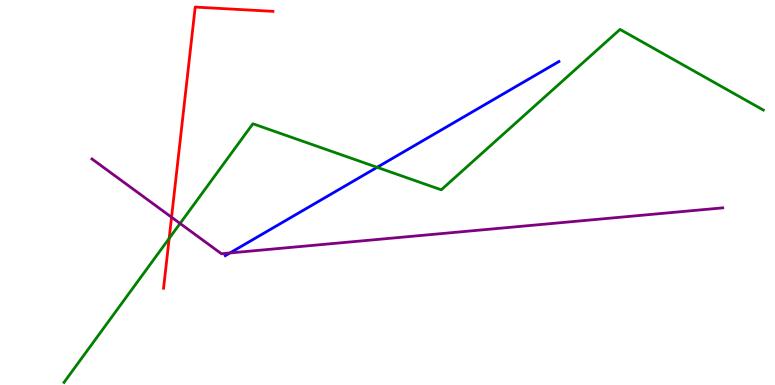[{'lines': ['blue', 'red'], 'intersections': []}, {'lines': ['green', 'red'], 'intersections': [{'x': 2.18, 'y': 3.81}]}, {'lines': ['purple', 'red'], 'intersections': [{'x': 2.21, 'y': 4.36}]}, {'lines': ['blue', 'green'], 'intersections': [{'x': 4.87, 'y': 5.65}]}, {'lines': ['blue', 'purple'], 'intersections': [{'x': 2.97, 'y': 3.43}]}, {'lines': ['green', 'purple'], 'intersections': [{'x': 2.32, 'y': 4.2}]}]